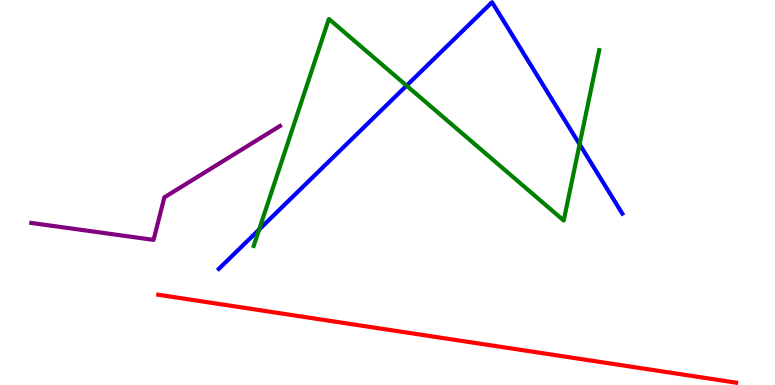[{'lines': ['blue', 'red'], 'intersections': []}, {'lines': ['green', 'red'], 'intersections': []}, {'lines': ['purple', 'red'], 'intersections': []}, {'lines': ['blue', 'green'], 'intersections': [{'x': 3.34, 'y': 4.04}, {'x': 5.25, 'y': 7.78}, {'x': 7.48, 'y': 6.25}]}, {'lines': ['blue', 'purple'], 'intersections': []}, {'lines': ['green', 'purple'], 'intersections': []}]